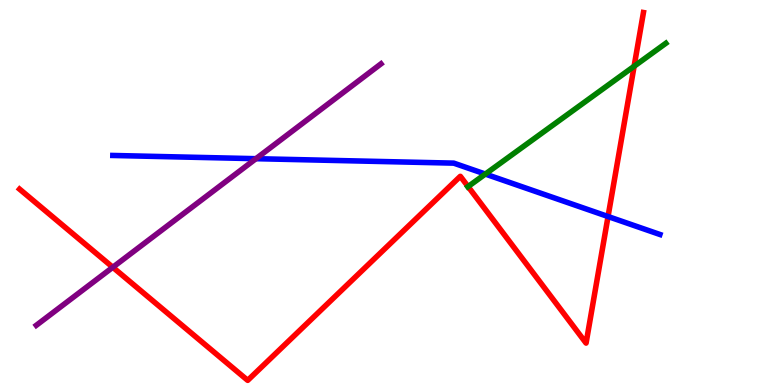[{'lines': ['blue', 'red'], 'intersections': [{'x': 7.85, 'y': 4.38}]}, {'lines': ['green', 'red'], 'intersections': [{'x': 6.04, 'y': 5.15}, {'x': 8.18, 'y': 8.28}]}, {'lines': ['purple', 'red'], 'intersections': [{'x': 1.46, 'y': 3.06}]}, {'lines': ['blue', 'green'], 'intersections': [{'x': 6.26, 'y': 5.48}]}, {'lines': ['blue', 'purple'], 'intersections': [{'x': 3.3, 'y': 5.88}]}, {'lines': ['green', 'purple'], 'intersections': []}]